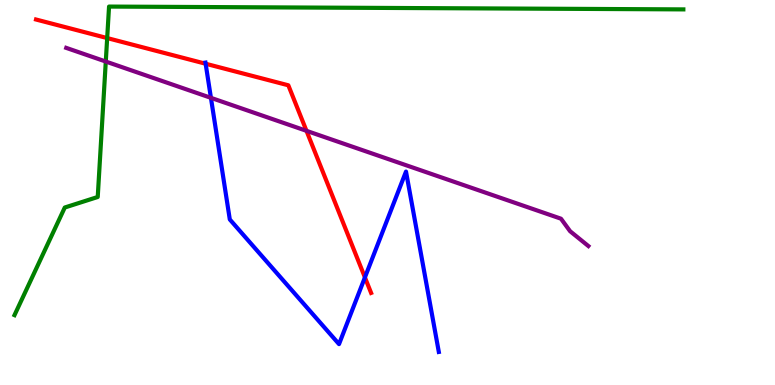[{'lines': ['blue', 'red'], 'intersections': [{'x': 2.65, 'y': 8.34}, {'x': 4.71, 'y': 2.79}]}, {'lines': ['green', 'red'], 'intersections': [{'x': 1.38, 'y': 9.01}]}, {'lines': ['purple', 'red'], 'intersections': [{'x': 3.95, 'y': 6.6}]}, {'lines': ['blue', 'green'], 'intersections': []}, {'lines': ['blue', 'purple'], 'intersections': [{'x': 2.72, 'y': 7.46}]}, {'lines': ['green', 'purple'], 'intersections': [{'x': 1.36, 'y': 8.4}]}]